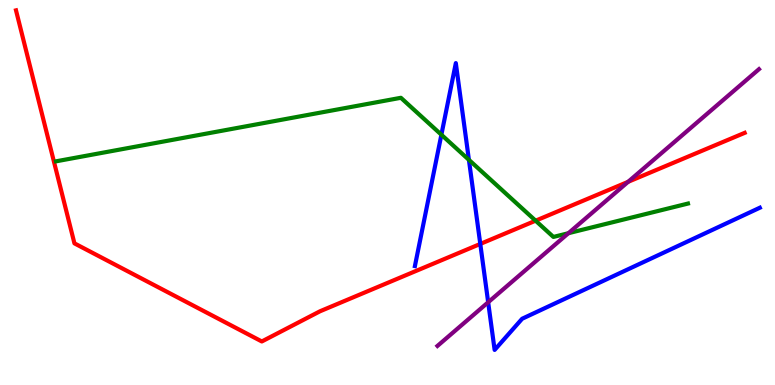[{'lines': ['blue', 'red'], 'intersections': [{'x': 6.2, 'y': 3.66}]}, {'lines': ['green', 'red'], 'intersections': [{'x': 6.91, 'y': 4.27}]}, {'lines': ['purple', 'red'], 'intersections': [{'x': 8.1, 'y': 5.28}]}, {'lines': ['blue', 'green'], 'intersections': [{'x': 5.7, 'y': 6.5}, {'x': 6.05, 'y': 5.85}]}, {'lines': ['blue', 'purple'], 'intersections': [{'x': 6.3, 'y': 2.15}]}, {'lines': ['green', 'purple'], 'intersections': [{'x': 7.33, 'y': 3.94}]}]